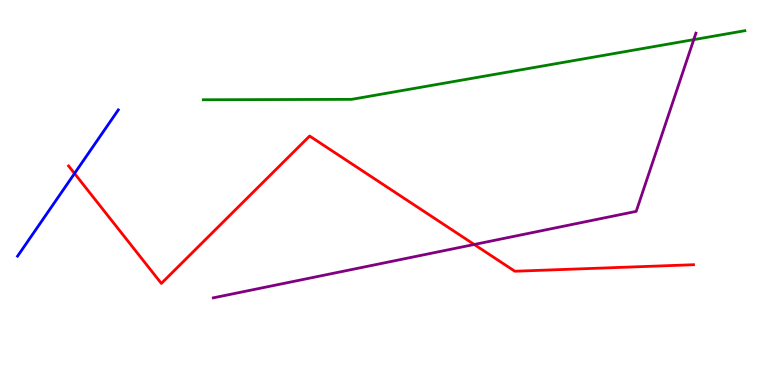[{'lines': ['blue', 'red'], 'intersections': [{'x': 0.962, 'y': 5.49}]}, {'lines': ['green', 'red'], 'intersections': []}, {'lines': ['purple', 'red'], 'intersections': [{'x': 6.12, 'y': 3.65}]}, {'lines': ['blue', 'green'], 'intersections': []}, {'lines': ['blue', 'purple'], 'intersections': []}, {'lines': ['green', 'purple'], 'intersections': [{'x': 8.95, 'y': 8.97}]}]